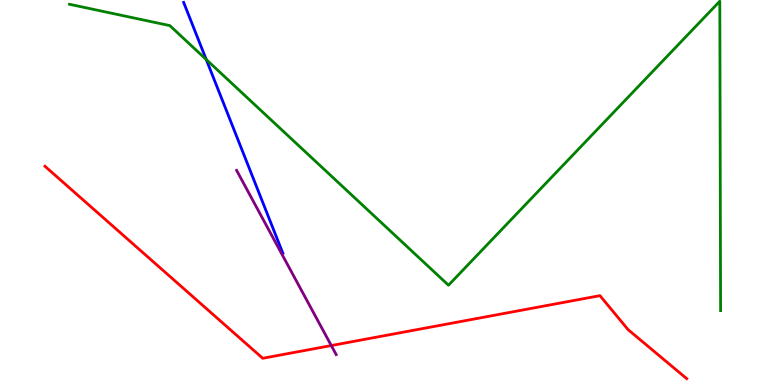[{'lines': ['blue', 'red'], 'intersections': []}, {'lines': ['green', 'red'], 'intersections': []}, {'lines': ['purple', 'red'], 'intersections': [{'x': 4.27, 'y': 1.02}]}, {'lines': ['blue', 'green'], 'intersections': [{'x': 2.66, 'y': 8.45}]}, {'lines': ['blue', 'purple'], 'intersections': []}, {'lines': ['green', 'purple'], 'intersections': []}]